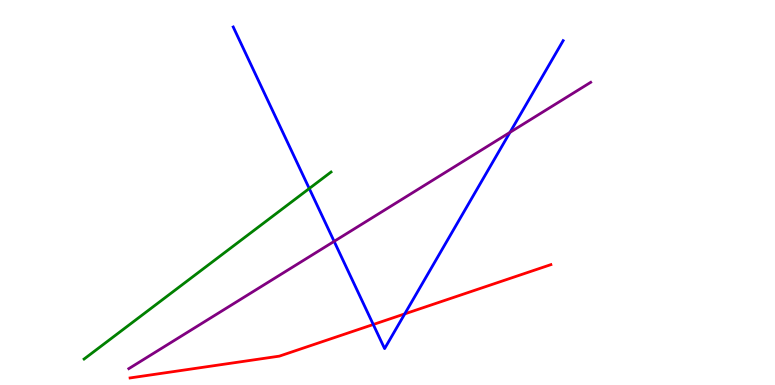[{'lines': ['blue', 'red'], 'intersections': [{'x': 4.82, 'y': 1.57}, {'x': 5.22, 'y': 1.85}]}, {'lines': ['green', 'red'], 'intersections': []}, {'lines': ['purple', 'red'], 'intersections': []}, {'lines': ['blue', 'green'], 'intersections': [{'x': 3.99, 'y': 5.1}]}, {'lines': ['blue', 'purple'], 'intersections': [{'x': 4.31, 'y': 3.73}, {'x': 6.58, 'y': 6.56}]}, {'lines': ['green', 'purple'], 'intersections': []}]